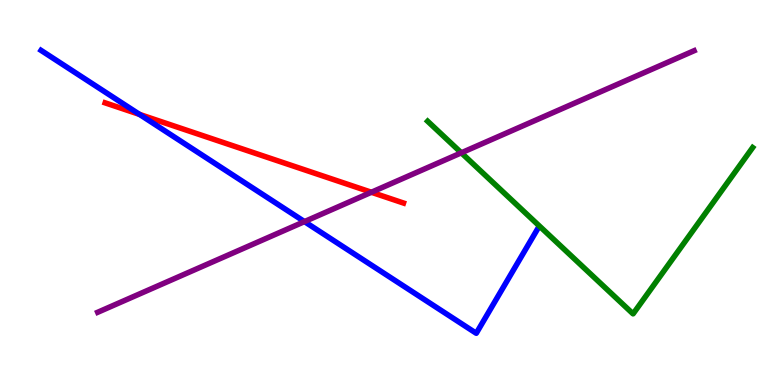[{'lines': ['blue', 'red'], 'intersections': [{'x': 1.8, 'y': 7.03}]}, {'lines': ['green', 'red'], 'intersections': []}, {'lines': ['purple', 'red'], 'intersections': [{'x': 4.79, 'y': 5.01}]}, {'lines': ['blue', 'green'], 'intersections': []}, {'lines': ['blue', 'purple'], 'intersections': [{'x': 3.93, 'y': 4.24}]}, {'lines': ['green', 'purple'], 'intersections': [{'x': 5.95, 'y': 6.03}]}]